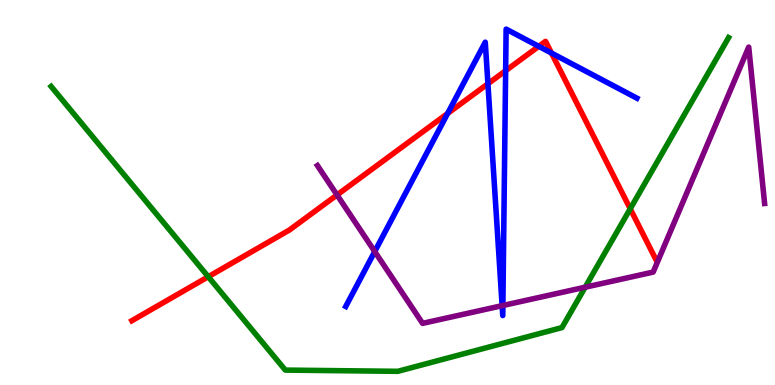[{'lines': ['blue', 'red'], 'intersections': [{'x': 5.78, 'y': 7.05}, {'x': 6.3, 'y': 7.82}, {'x': 6.52, 'y': 8.16}, {'x': 6.95, 'y': 8.8}, {'x': 7.12, 'y': 8.62}]}, {'lines': ['green', 'red'], 'intersections': [{'x': 2.69, 'y': 2.81}, {'x': 8.13, 'y': 4.58}]}, {'lines': ['purple', 'red'], 'intersections': [{'x': 4.35, 'y': 4.94}]}, {'lines': ['blue', 'green'], 'intersections': []}, {'lines': ['blue', 'purple'], 'intersections': [{'x': 4.84, 'y': 3.47}, {'x': 6.48, 'y': 2.06}, {'x': 6.49, 'y': 2.06}]}, {'lines': ['green', 'purple'], 'intersections': [{'x': 7.55, 'y': 2.54}]}]